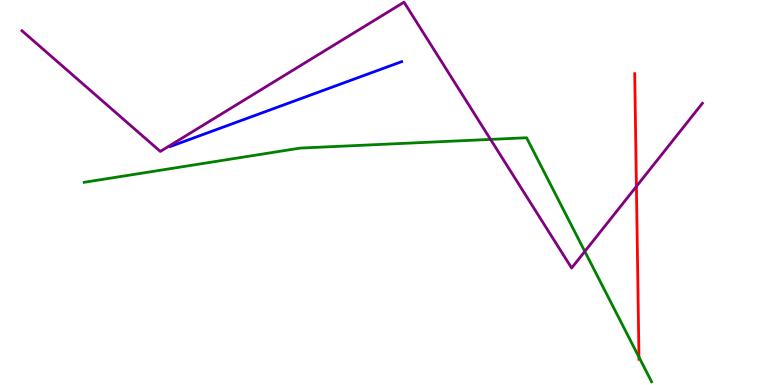[{'lines': ['blue', 'red'], 'intersections': []}, {'lines': ['green', 'red'], 'intersections': [{'x': 8.24, 'y': 0.724}]}, {'lines': ['purple', 'red'], 'intersections': [{'x': 8.21, 'y': 5.16}]}, {'lines': ['blue', 'green'], 'intersections': []}, {'lines': ['blue', 'purple'], 'intersections': []}, {'lines': ['green', 'purple'], 'intersections': [{'x': 6.33, 'y': 6.38}, {'x': 7.55, 'y': 3.47}]}]